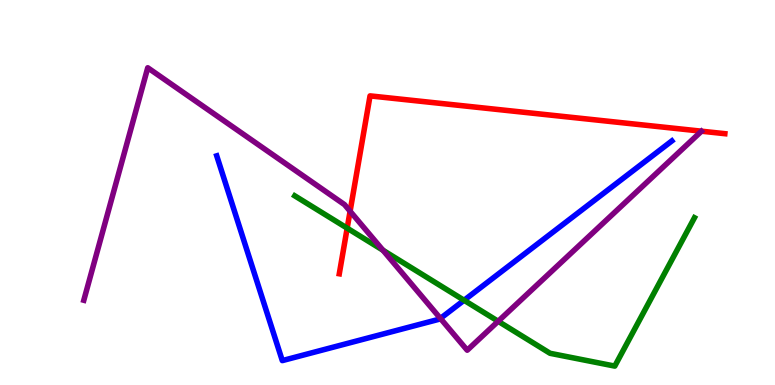[{'lines': ['blue', 'red'], 'intersections': []}, {'lines': ['green', 'red'], 'intersections': [{'x': 4.48, 'y': 4.07}]}, {'lines': ['purple', 'red'], 'intersections': [{'x': 4.52, 'y': 4.51}]}, {'lines': ['blue', 'green'], 'intersections': [{'x': 5.99, 'y': 2.2}]}, {'lines': ['blue', 'purple'], 'intersections': [{'x': 5.68, 'y': 1.73}]}, {'lines': ['green', 'purple'], 'intersections': [{'x': 4.94, 'y': 3.5}, {'x': 6.43, 'y': 1.65}]}]